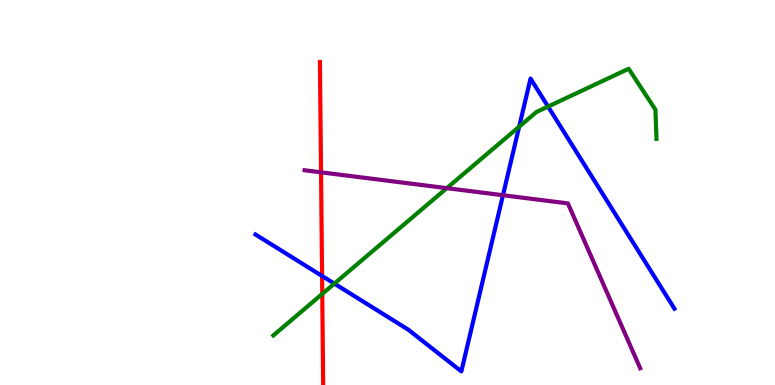[{'lines': ['blue', 'red'], 'intersections': [{'x': 4.16, 'y': 2.83}]}, {'lines': ['green', 'red'], 'intersections': [{'x': 4.16, 'y': 2.37}]}, {'lines': ['purple', 'red'], 'intersections': [{'x': 4.14, 'y': 5.52}]}, {'lines': ['blue', 'green'], 'intersections': [{'x': 4.31, 'y': 2.63}, {'x': 6.7, 'y': 6.71}, {'x': 7.07, 'y': 7.23}]}, {'lines': ['blue', 'purple'], 'intersections': [{'x': 6.49, 'y': 4.93}]}, {'lines': ['green', 'purple'], 'intersections': [{'x': 5.76, 'y': 5.11}]}]